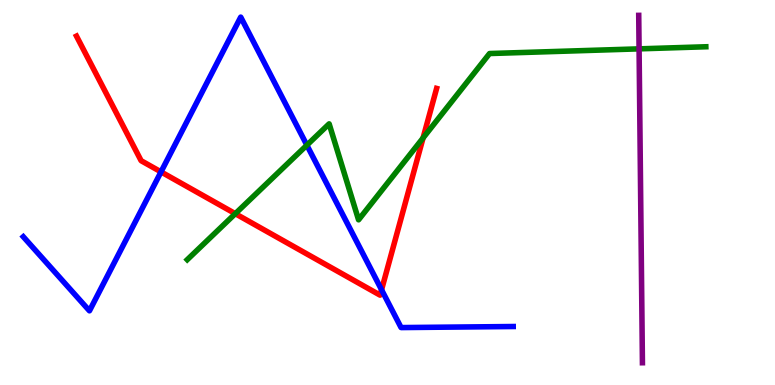[{'lines': ['blue', 'red'], 'intersections': [{'x': 2.08, 'y': 5.54}, {'x': 4.92, 'y': 2.47}]}, {'lines': ['green', 'red'], 'intersections': [{'x': 3.04, 'y': 4.45}, {'x': 5.46, 'y': 6.42}]}, {'lines': ['purple', 'red'], 'intersections': []}, {'lines': ['blue', 'green'], 'intersections': [{'x': 3.96, 'y': 6.23}]}, {'lines': ['blue', 'purple'], 'intersections': []}, {'lines': ['green', 'purple'], 'intersections': [{'x': 8.25, 'y': 8.73}]}]